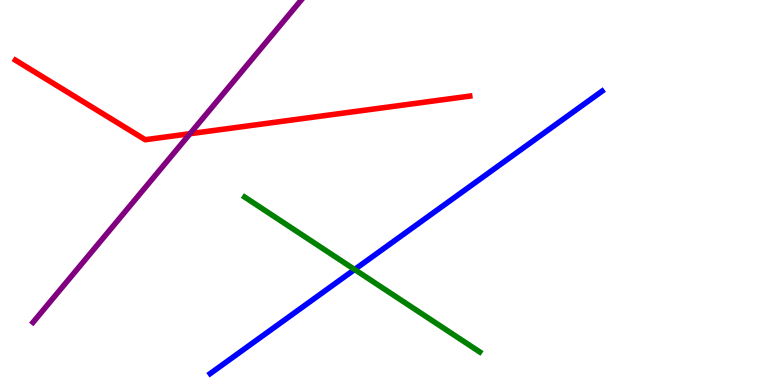[{'lines': ['blue', 'red'], 'intersections': []}, {'lines': ['green', 'red'], 'intersections': []}, {'lines': ['purple', 'red'], 'intersections': [{'x': 2.45, 'y': 6.53}]}, {'lines': ['blue', 'green'], 'intersections': [{'x': 4.58, 'y': 3.0}]}, {'lines': ['blue', 'purple'], 'intersections': []}, {'lines': ['green', 'purple'], 'intersections': []}]